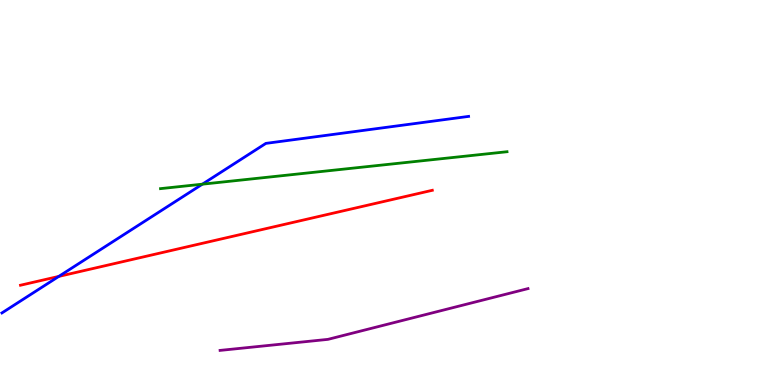[{'lines': ['blue', 'red'], 'intersections': [{'x': 0.759, 'y': 2.82}]}, {'lines': ['green', 'red'], 'intersections': []}, {'lines': ['purple', 'red'], 'intersections': []}, {'lines': ['blue', 'green'], 'intersections': [{'x': 2.61, 'y': 5.22}]}, {'lines': ['blue', 'purple'], 'intersections': []}, {'lines': ['green', 'purple'], 'intersections': []}]